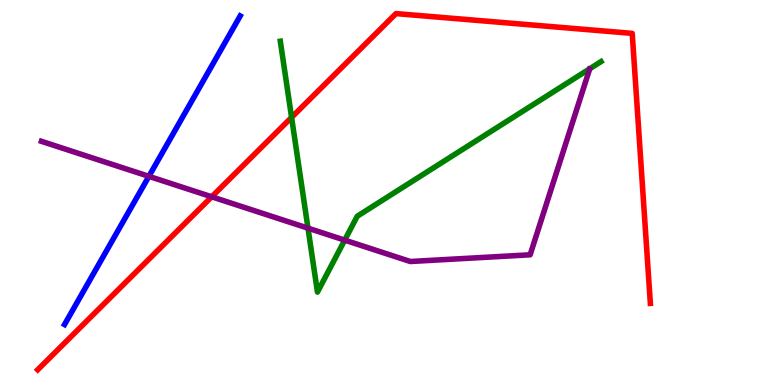[{'lines': ['blue', 'red'], 'intersections': []}, {'lines': ['green', 'red'], 'intersections': [{'x': 3.76, 'y': 6.95}]}, {'lines': ['purple', 'red'], 'intersections': [{'x': 2.73, 'y': 4.89}]}, {'lines': ['blue', 'green'], 'intersections': []}, {'lines': ['blue', 'purple'], 'intersections': [{'x': 1.92, 'y': 5.42}]}, {'lines': ['green', 'purple'], 'intersections': [{'x': 3.97, 'y': 4.07}, {'x': 4.45, 'y': 3.76}]}]